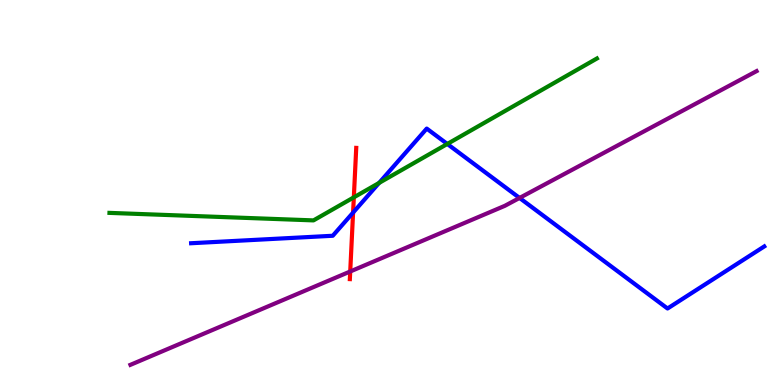[{'lines': ['blue', 'red'], 'intersections': [{'x': 4.56, 'y': 4.48}]}, {'lines': ['green', 'red'], 'intersections': [{'x': 4.57, 'y': 4.87}]}, {'lines': ['purple', 'red'], 'intersections': [{'x': 4.52, 'y': 2.95}]}, {'lines': ['blue', 'green'], 'intersections': [{'x': 4.89, 'y': 5.25}, {'x': 5.77, 'y': 6.26}]}, {'lines': ['blue', 'purple'], 'intersections': [{'x': 6.7, 'y': 4.86}]}, {'lines': ['green', 'purple'], 'intersections': []}]